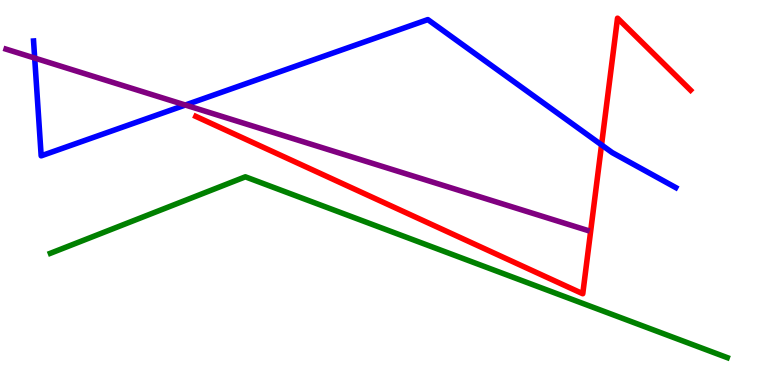[{'lines': ['blue', 'red'], 'intersections': [{'x': 7.76, 'y': 6.24}]}, {'lines': ['green', 'red'], 'intersections': []}, {'lines': ['purple', 'red'], 'intersections': []}, {'lines': ['blue', 'green'], 'intersections': []}, {'lines': ['blue', 'purple'], 'intersections': [{'x': 0.448, 'y': 8.49}, {'x': 2.39, 'y': 7.27}]}, {'lines': ['green', 'purple'], 'intersections': []}]